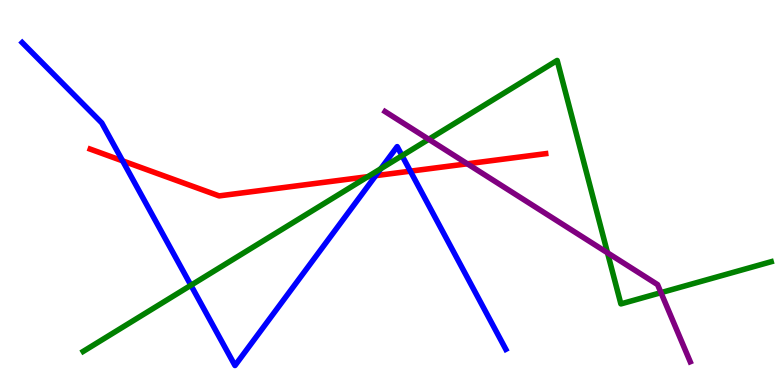[{'lines': ['blue', 'red'], 'intersections': [{'x': 1.58, 'y': 5.82}, {'x': 4.85, 'y': 5.44}, {'x': 5.29, 'y': 5.55}]}, {'lines': ['green', 'red'], 'intersections': [{'x': 4.75, 'y': 5.41}]}, {'lines': ['purple', 'red'], 'intersections': [{'x': 6.03, 'y': 5.75}]}, {'lines': ['blue', 'green'], 'intersections': [{'x': 2.46, 'y': 2.59}, {'x': 4.91, 'y': 5.62}, {'x': 5.19, 'y': 5.96}]}, {'lines': ['blue', 'purple'], 'intersections': []}, {'lines': ['green', 'purple'], 'intersections': [{'x': 5.53, 'y': 6.38}, {'x': 7.84, 'y': 3.43}, {'x': 8.53, 'y': 2.4}]}]